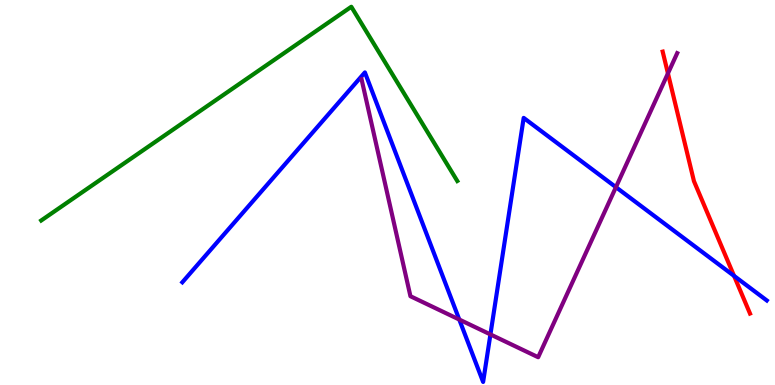[{'lines': ['blue', 'red'], 'intersections': [{'x': 9.47, 'y': 2.83}]}, {'lines': ['green', 'red'], 'intersections': []}, {'lines': ['purple', 'red'], 'intersections': [{'x': 8.62, 'y': 8.09}]}, {'lines': ['blue', 'green'], 'intersections': []}, {'lines': ['blue', 'purple'], 'intersections': [{'x': 5.93, 'y': 1.7}, {'x': 6.33, 'y': 1.31}, {'x': 7.95, 'y': 5.14}]}, {'lines': ['green', 'purple'], 'intersections': []}]